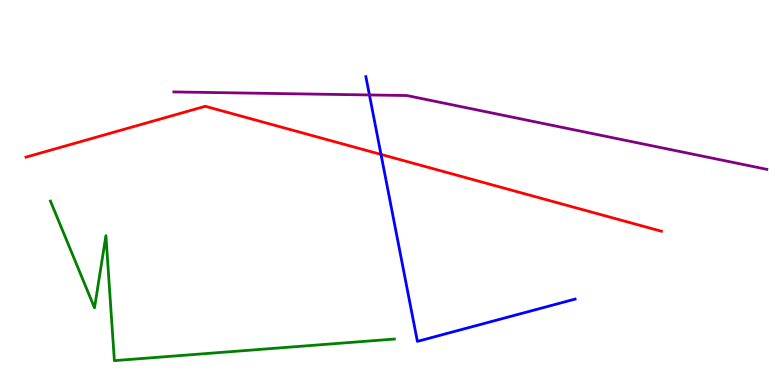[{'lines': ['blue', 'red'], 'intersections': [{'x': 4.92, 'y': 5.99}]}, {'lines': ['green', 'red'], 'intersections': []}, {'lines': ['purple', 'red'], 'intersections': []}, {'lines': ['blue', 'green'], 'intersections': []}, {'lines': ['blue', 'purple'], 'intersections': [{'x': 4.77, 'y': 7.53}]}, {'lines': ['green', 'purple'], 'intersections': []}]